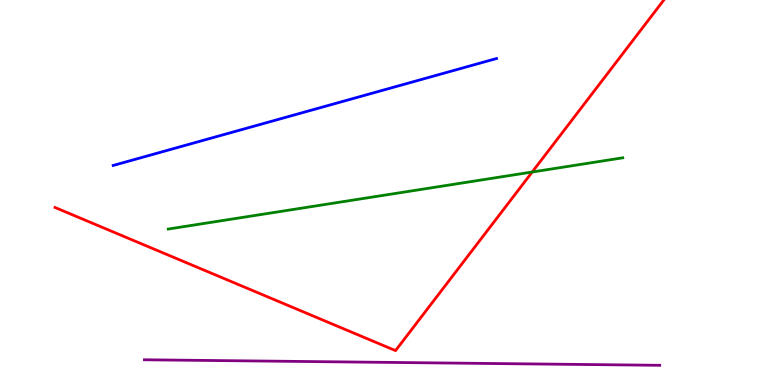[{'lines': ['blue', 'red'], 'intersections': []}, {'lines': ['green', 'red'], 'intersections': [{'x': 6.87, 'y': 5.53}]}, {'lines': ['purple', 'red'], 'intersections': []}, {'lines': ['blue', 'green'], 'intersections': []}, {'lines': ['blue', 'purple'], 'intersections': []}, {'lines': ['green', 'purple'], 'intersections': []}]